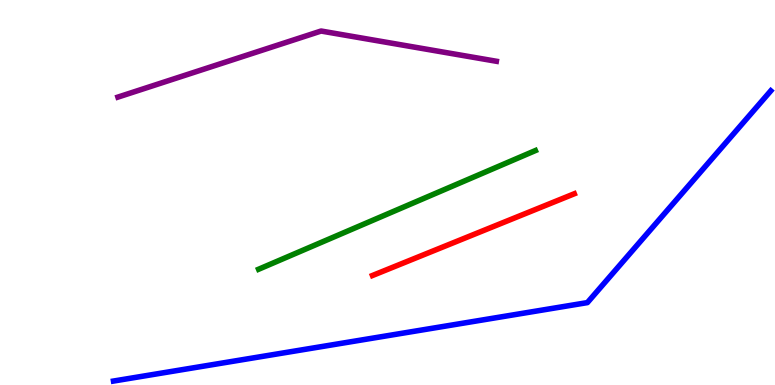[{'lines': ['blue', 'red'], 'intersections': []}, {'lines': ['green', 'red'], 'intersections': []}, {'lines': ['purple', 'red'], 'intersections': []}, {'lines': ['blue', 'green'], 'intersections': []}, {'lines': ['blue', 'purple'], 'intersections': []}, {'lines': ['green', 'purple'], 'intersections': []}]